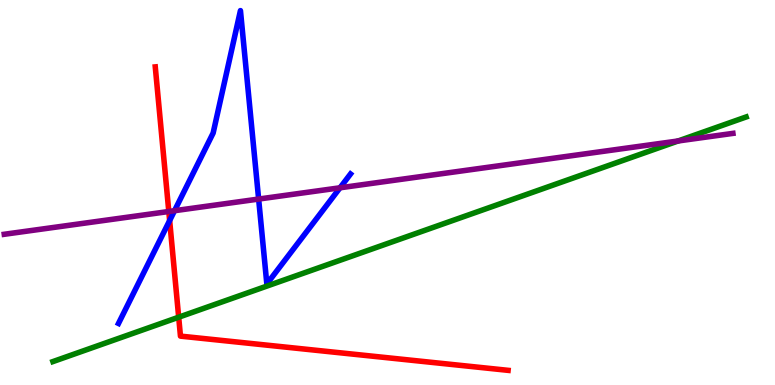[{'lines': ['blue', 'red'], 'intersections': [{'x': 2.19, 'y': 4.27}]}, {'lines': ['green', 'red'], 'intersections': [{'x': 2.31, 'y': 1.76}]}, {'lines': ['purple', 'red'], 'intersections': [{'x': 2.18, 'y': 4.51}]}, {'lines': ['blue', 'green'], 'intersections': []}, {'lines': ['blue', 'purple'], 'intersections': [{'x': 2.25, 'y': 4.53}, {'x': 3.34, 'y': 4.83}, {'x': 4.39, 'y': 5.12}]}, {'lines': ['green', 'purple'], 'intersections': [{'x': 8.75, 'y': 6.34}]}]